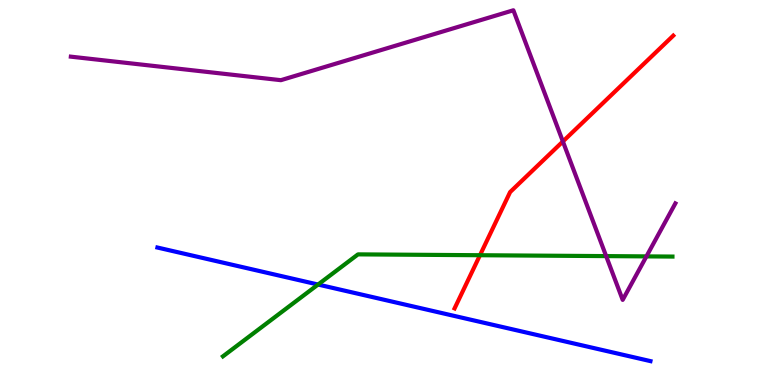[{'lines': ['blue', 'red'], 'intersections': []}, {'lines': ['green', 'red'], 'intersections': [{'x': 6.19, 'y': 3.37}]}, {'lines': ['purple', 'red'], 'intersections': [{'x': 7.26, 'y': 6.33}]}, {'lines': ['blue', 'green'], 'intersections': [{'x': 4.1, 'y': 2.61}]}, {'lines': ['blue', 'purple'], 'intersections': []}, {'lines': ['green', 'purple'], 'intersections': [{'x': 7.82, 'y': 3.35}, {'x': 8.34, 'y': 3.34}]}]